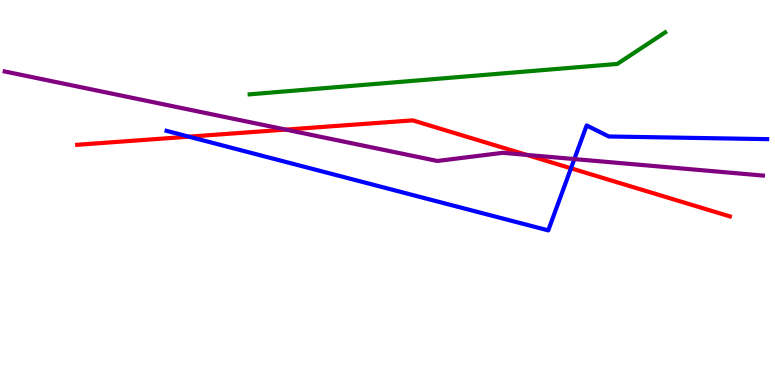[{'lines': ['blue', 'red'], 'intersections': [{'x': 2.44, 'y': 6.45}, {'x': 7.37, 'y': 5.63}]}, {'lines': ['green', 'red'], 'intersections': []}, {'lines': ['purple', 'red'], 'intersections': [{'x': 3.69, 'y': 6.63}, {'x': 6.8, 'y': 5.98}]}, {'lines': ['blue', 'green'], 'intersections': []}, {'lines': ['blue', 'purple'], 'intersections': [{'x': 7.41, 'y': 5.87}]}, {'lines': ['green', 'purple'], 'intersections': []}]